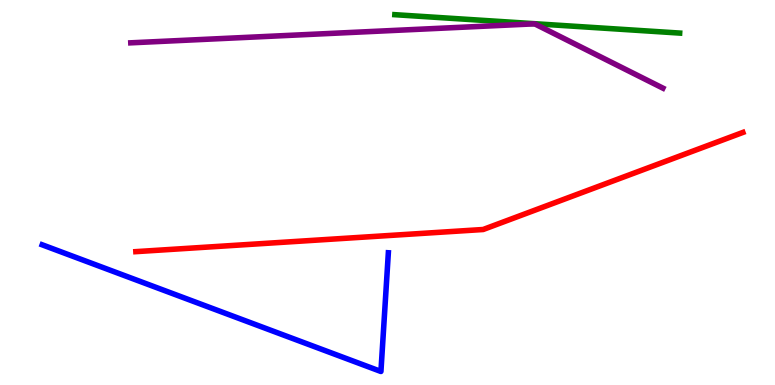[{'lines': ['blue', 'red'], 'intersections': []}, {'lines': ['green', 'red'], 'intersections': []}, {'lines': ['purple', 'red'], 'intersections': []}, {'lines': ['blue', 'green'], 'intersections': []}, {'lines': ['blue', 'purple'], 'intersections': []}, {'lines': ['green', 'purple'], 'intersections': []}]